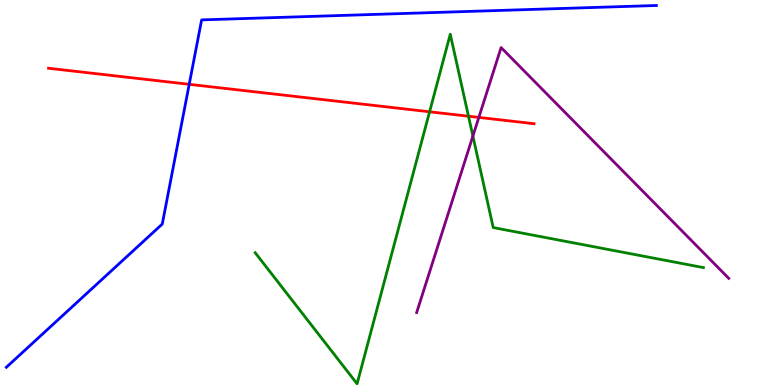[{'lines': ['blue', 'red'], 'intersections': [{'x': 2.44, 'y': 7.81}]}, {'lines': ['green', 'red'], 'intersections': [{'x': 5.54, 'y': 7.1}, {'x': 6.04, 'y': 6.98}]}, {'lines': ['purple', 'red'], 'intersections': [{'x': 6.18, 'y': 6.95}]}, {'lines': ['blue', 'green'], 'intersections': []}, {'lines': ['blue', 'purple'], 'intersections': []}, {'lines': ['green', 'purple'], 'intersections': [{'x': 6.1, 'y': 6.47}]}]